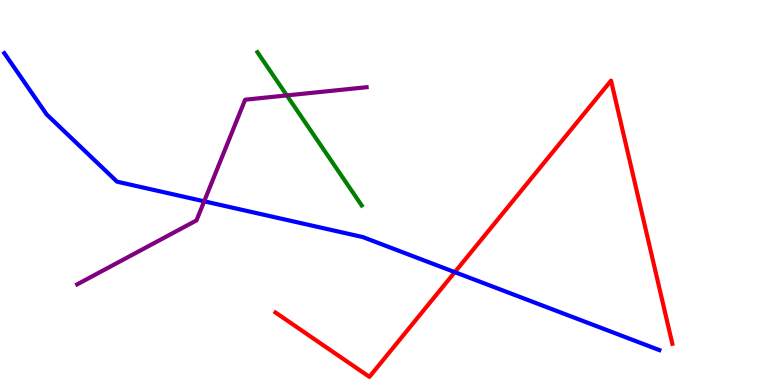[{'lines': ['blue', 'red'], 'intersections': [{'x': 5.87, 'y': 2.93}]}, {'lines': ['green', 'red'], 'intersections': []}, {'lines': ['purple', 'red'], 'intersections': []}, {'lines': ['blue', 'green'], 'intersections': []}, {'lines': ['blue', 'purple'], 'intersections': [{'x': 2.63, 'y': 4.77}]}, {'lines': ['green', 'purple'], 'intersections': [{'x': 3.7, 'y': 7.52}]}]